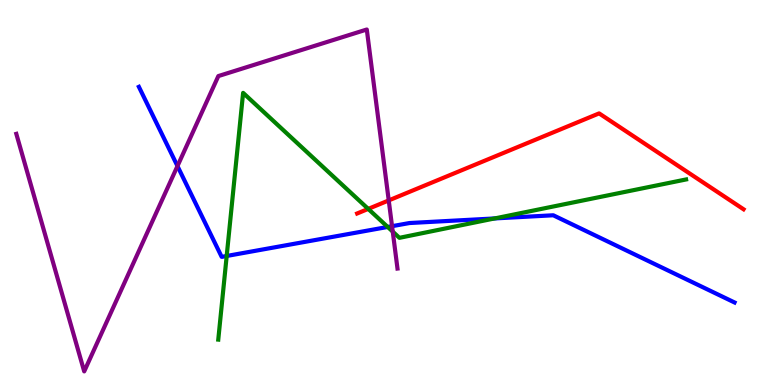[{'lines': ['blue', 'red'], 'intersections': []}, {'lines': ['green', 'red'], 'intersections': [{'x': 4.75, 'y': 4.57}]}, {'lines': ['purple', 'red'], 'intersections': [{'x': 5.02, 'y': 4.79}]}, {'lines': ['blue', 'green'], 'intersections': [{'x': 2.93, 'y': 3.35}, {'x': 5.0, 'y': 4.1}, {'x': 6.38, 'y': 4.33}]}, {'lines': ['blue', 'purple'], 'intersections': [{'x': 2.29, 'y': 5.69}, {'x': 5.06, 'y': 4.13}]}, {'lines': ['green', 'purple'], 'intersections': [{'x': 5.07, 'y': 3.98}]}]